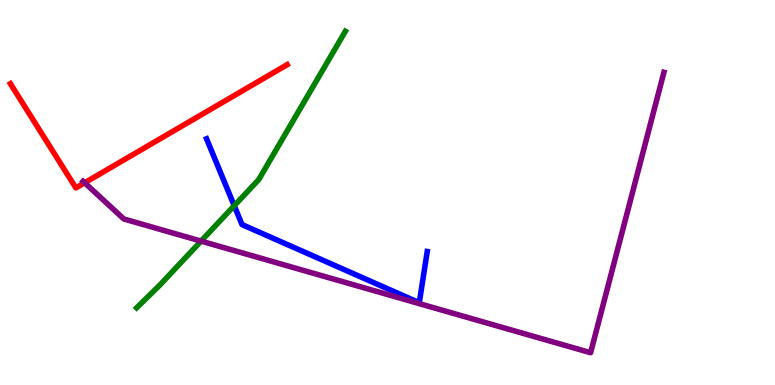[{'lines': ['blue', 'red'], 'intersections': []}, {'lines': ['green', 'red'], 'intersections': []}, {'lines': ['purple', 'red'], 'intersections': [{'x': 1.09, 'y': 5.25}]}, {'lines': ['blue', 'green'], 'intersections': [{'x': 3.02, 'y': 4.66}]}, {'lines': ['blue', 'purple'], 'intersections': []}, {'lines': ['green', 'purple'], 'intersections': [{'x': 2.59, 'y': 3.74}]}]